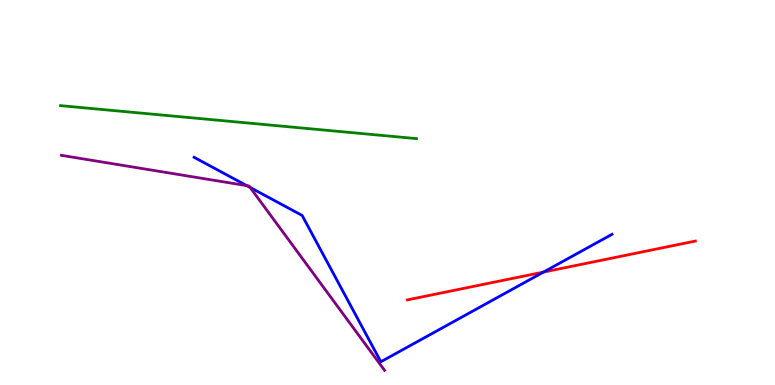[{'lines': ['blue', 'red'], 'intersections': [{'x': 7.01, 'y': 2.93}]}, {'lines': ['green', 'red'], 'intersections': []}, {'lines': ['purple', 'red'], 'intersections': []}, {'lines': ['blue', 'green'], 'intersections': []}, {'lines': ['blue', 'purple'], 'intersections': [{'x': 3.18, 'y': 5.18}, {'x': 3.23, 'y': 5.13}]}, {'lines': ['green', 'purple'], 'intersections': []}]